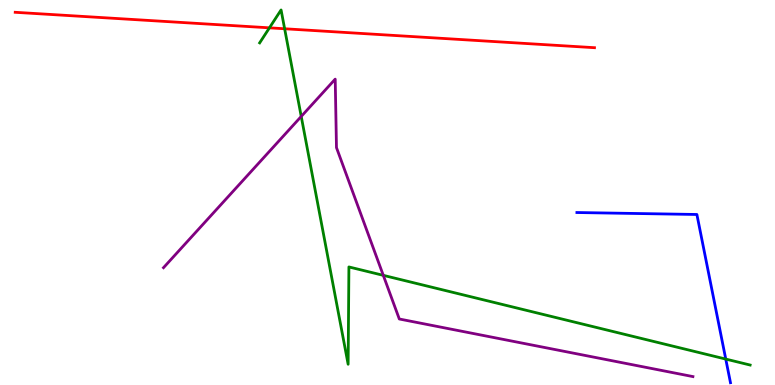[{'lines': ['blue', 'red'], 'intersections': []}, {'lines': ['green', 'red'], 'intersections': [{'x': 3.48, 'y': 9.28}, {'x': 3.67, 'y': 9.25}]}, {'lines': ['purple', 'red'], 'intersections': []}, {'lines': ['blue', 'green'], 'intersections': [{'x': 9.36, 'y': 0.673}]}, {'lines': ['blue', 'purple'], 'intersections': []}, {'lines': ['green', 'purple'], 'intersections': [{'x': 3.89, 'y': 6.98}, {'x': 4.95, 'y': 2.85}]}]